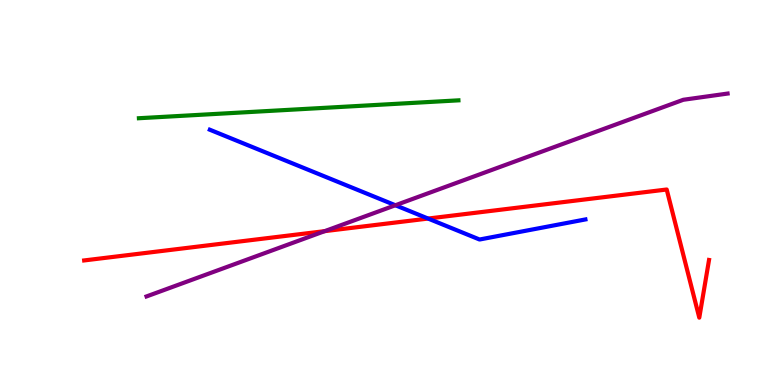[{'lines': ['blue', 'red'], 'intersections': [{'x': 5.52, 'y': 4.32}]}, {'lines': ['green', 'red'], 'intersections': []}, {'lines': ['purple', 'red'], 'intersections': [{'x': 4.19, 'y': 4.0}]}, {'lines': ['blue', 'green'], 'intersections': []}, {'lines': ['blue', 'purple'], 'intersections': [{'x': 5.1, 'y': 4.67}]}, {'lines': ['green', 'purple'], 'intersections': []}]